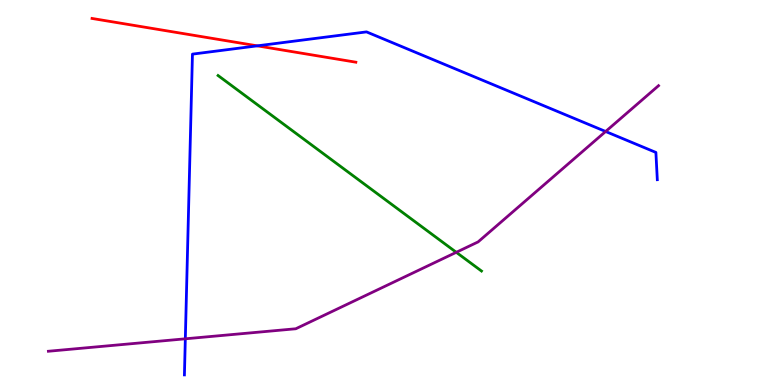[{'lines': ['blue', 'red'], 'intersections': [{'x': 3.32, 'y': 8.81}]}, {'lines': ['green', 'red'], 'intersections': []}, {'lines': ['purple', 'red'], 'intersections': []}, {'lines': ['blue', 'green'], 'intersections': []}, {'lines': ['blue', 'purple'], 'intersections': [{'x': 2.39, 'y': 1.2}, {'x': 7.81, 'y': 6.58}]}, {'lines': ['green', 'purple'], 'intersections': [{'x': 5.89, 'y': 3.45}]}]